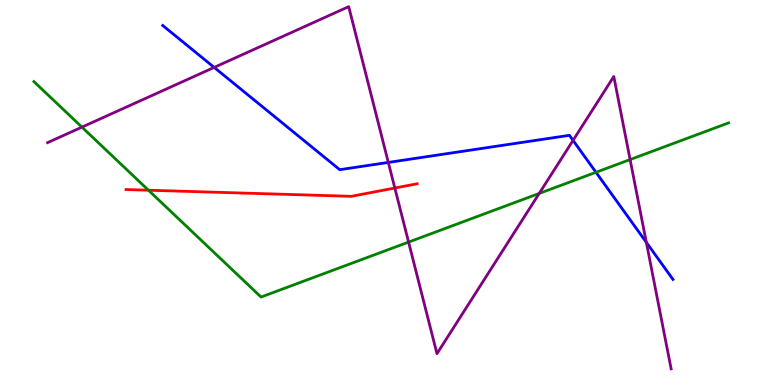[{'lines': ['blue', 'red'], 'intersections': []}, {'lines': ['green', 'red'], 'intersections': [{'x': 1.92, 'y': 5.06}]}, {'lines': ['purple', 'red'], 'intersections': [{'x': 5.09, 'y': 5.12}]}, {'lines': ['blue', 'green'], 'intersections': [{'x': 7.69, 'y': 5.52}]}, {'lines': ['blue', 'purple'], 'intersections': [{'x': 2.76, 'y': 8.25}, {'x': 5.01, 'y': 5.78}, {'x': 7.39, 'y': 6.35}, {'x': 8.34, 'y': 3.7}]}, {'lines': ['green', 'purple'], 'intersections': [{'x': 1.06, 'y': 6.7}, {'x': 5.27, 'y': 3.71}, {'x': 6.96, 'y': 4.98}, {'x': 8.13, 'y': 5.86}]}]